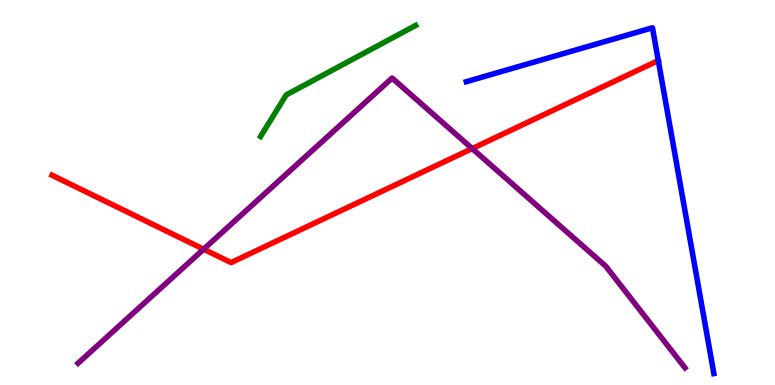[{'lines': ['blue', 'red'], 'intersections': [{'x': 8.49, 'y': 8.43}]}, {'lines': ['green', 'red'], 'intersections': []}, {'lines': ['purple', 'red'], 'intersections': [{'x': 2.63, 'y': 3.53}, {'x': 6.09, 'y': 6.14}]}, {'lines': ['blue', 'green'], 'intersections': []}, {'lines': ['blue', 'purple'], 'intersections': []}, {'lines': ['green', 'purple'], 'intersections': []}]